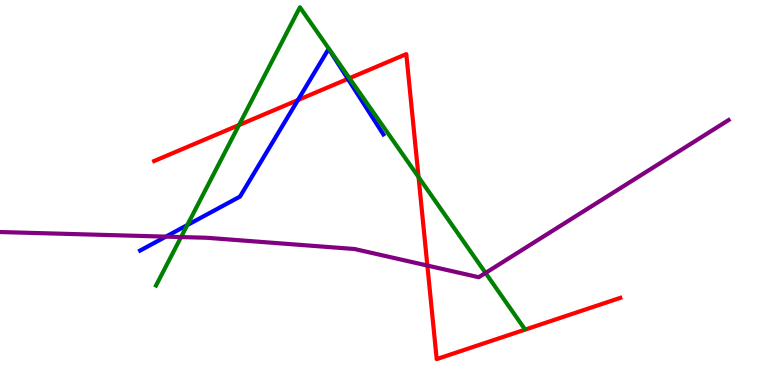[{'lines': ['blue', 'red'], 'intersections': [{'x': 3.84, 'y': 7.4}, {'x': 4.49, 'y': 7.95}]}, {'lines': ['green', 'red'], 'intersections': [{'x': 3.08, 'y': 6.75}, {'x': 4.51, 'y': 7.97}, {'x': 5.4, 'y': 5.4}]}, {'lines': ['purple', 'red'], 'intersections': [{'x': 5.51, 'y': 3.1}]}, {'lines': ['blue', 'green'], 'intersections': [{'x': 2.42, 'y': 4.15}]}, {'lines': ['blue', 'purple'], 'intersections': [{'x': 2.14, 'y': 3.85}]}, {'lines': ['green', 'purple'], 'intersections': [{'x': 2.34, 'y': 3.84}, {'x': 6.27, 'y': 2.91}]}]